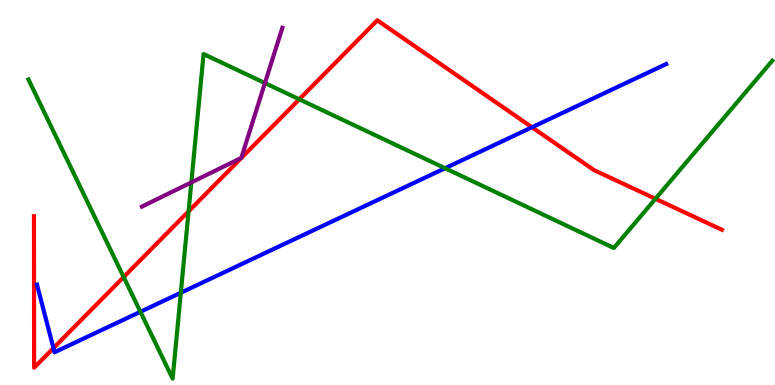[{'lines': ['blue', 'red'], 'intersections': [{'x': 0.69, 'y': 0.958}, {'x': 6.86, 'y': 6.69}]}, {'lines': ['green', 'red'], 'intersections': [{'x': 1.6, 'y': 2.8}, {'x': 2.43, 'y': 4.51}, {'x': 3.86, 'y': 7.42}, {'x': 8.46, 'y': 4.84}]}, {'lines': ['purple', 'red'], 'intersections': []}, {'lines': ['blue', 'green'], 'intersections': [{'x': 1.81, 'y': 1.9}, {'x': 2.33, 'y': 2.4}, {'x': 5.74, 'y': 5.63}]}, {'lines': ['blue', 'purple'], 'intersections': []}, {'lines': ['green', 'purple'], 'intersections': [{'x': 2.47, 'y': 5.26}, {'x': 3.42, 'y': 7.84}]}]